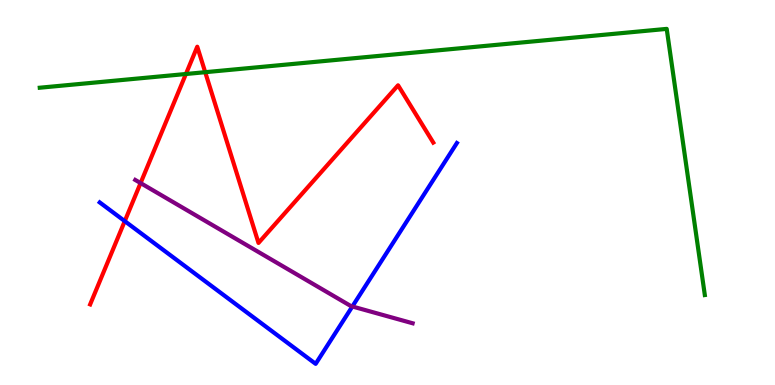[{'lines': ['blue', 'red'], 'intersections': [{'x': 1.61, 'y': 4.26}]}, {'lines': ['green', 'red'], 'intersections': [{'x': 2.4, 'y': 8.08}, {'x': 2.65, 'y': 8.12}]}, {'lines': ['purple', 'red'], 'intersections': [{'x': 1.81, 'y': 5.24}]}, {'lines': ['blue', 'green'], 'intersections': []}, {'lines': ['blue', 'purple'], 'intersections': [{'x': 4.55, 'y': 2.04}]}, {'lines': ['green', 'purple'], 'intersections': []}]